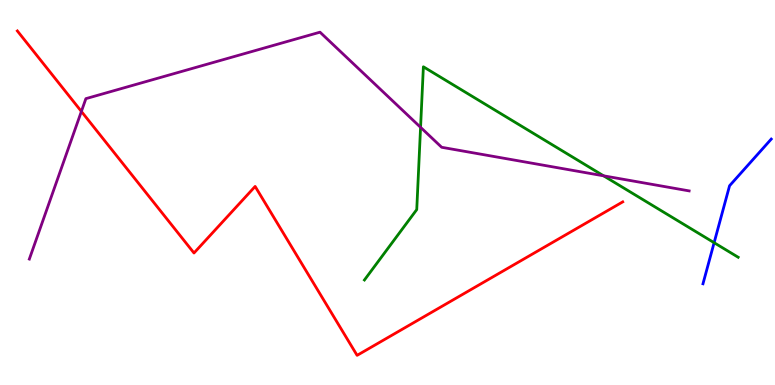[{'lines': ['blue', 'red'], 'intersections': []}, {'lines': ['green', 'red'], 'intersections': []}, {'lines': ['purple', 'red'], 'intersections': [{'x': 1.05, 'y': 7.11}]}, {'lines': ['blue', 'green'], 'intersections': [{'x': 9.21, 'y': 3.7}]}, {'lines': ['blue', 'purple'], 'intersections': []}, {'lines': ['green', 'purple'], 'intersections': [{'x': 5.43, 'y': 6.69}, {'x': 7.79, 'y': 5.43}]}]